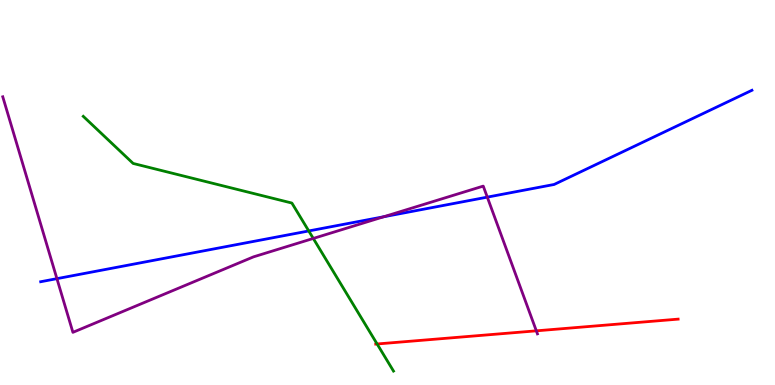[{'lines': ['blue', 'red'], 'intersections': []}, {'lines': ['green', 'red'], 'intersections': [{'x': 4.87, 'y': 1.07}]}, {'lines': ['purple', 'red'], 'intersections': [{'x': 6.92, 'y': 1.41}]}, {'lines': ['blue', 'green'], 'intersections': [{'x': 3.98, 'y': 4.0}]}, {'lines': ['blue', 'purple'], 'intersections': [{'x': 0.734, 'y': 2.76}, {'x': 4.95, 'y': 4.37}, {'x': 6.29, 'y': 4.88}]}, {'lines': ['green', 'purple'], 'intersections': [{'x': 4.04, 'y': 3.81}]}]